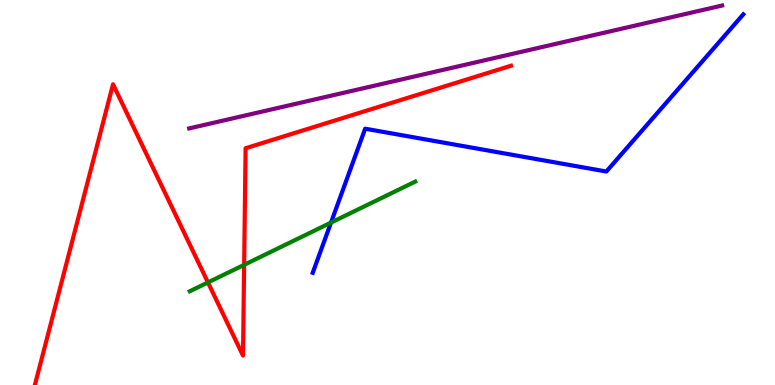[{'lines': ['blue', 'red'], 'intersections': []}, {'lines': ['green', 'red'], 'intersections': [{'x': 2.68, 'y': 2.66}, {'x': 3.15, 'y': 3.12}]}, {'lines': ['purple', 'red'], 'intersections': []}, {'lines': ['blue', 'green'], 'intersections': [{'x': 4.27, 'y': 4.22}]}, {'lines': ['blue', 'purple'], 'intersections': []}, {'lines': ['green', 'purple'], 'intersections': []}]